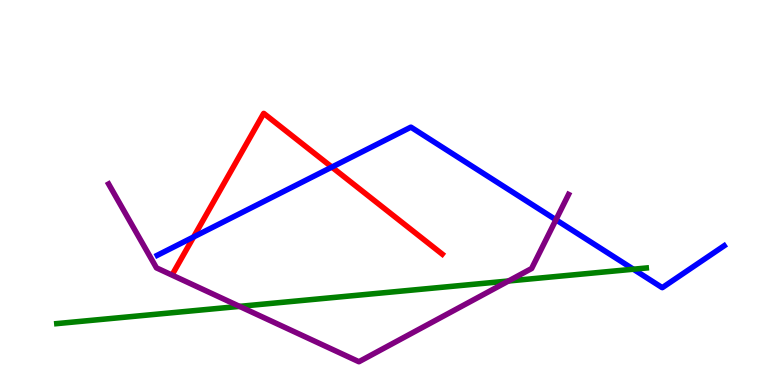[{'lines': ['blue', 'red'], 'intersections': [{'x': 2.5, 'y': 3.85}, {'x': 4.28, 'y': 5.66}]}, {'lines': ['green', 'red'], 'intersections': []}, {'lines': ['purple', 'red'], 'intersections': []}, {'lines': ['blue', 'green'], 'intersections': [{'x': 8.17, 'y': 3.01}]}, {'lines': ['blue', 'purple'], 'intersections': [{'x': 7.17, 'y': 4.29}]}, {'lines': ['green', 'purple'], 'intersections': [{'x': 3.09, 'y': 2.04}, {'x': 6.56, 'y': 2.7}]}]